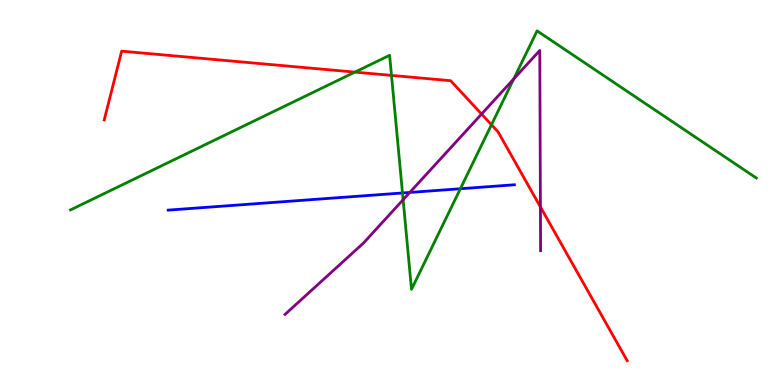[{'lines': ['blue', 'red'], 'intersections': []}, {'lines': ['green', 'red'], 'intersections': [{'x': 4.58, 'y': 8.13}, {'x': 5.05, 'y': 8.04}, {'x': 6.34, 'y': 6.76}]}, {'lines': ['purple', 'red'], 'intersections': [{'x': 6.21, 'y': 7.04}, {'x': 6.97, 'y': 4.63}]}, {'lines': ['blue', 'green'], 'intersections': [{'x': 5.19, 'y': 4.99}, {'x': 5.94, 'y': 5.1}]}, {'lines': ['blue', 'purple'], 'intersections': [{'x': 5.29, 'y': 5.0}]}, {'lines': ['green', 'purple'], 'intersections': [{'x': 5.2, 'y': 4.81}, {'x': 6.63, 'y': 7.95}]}]